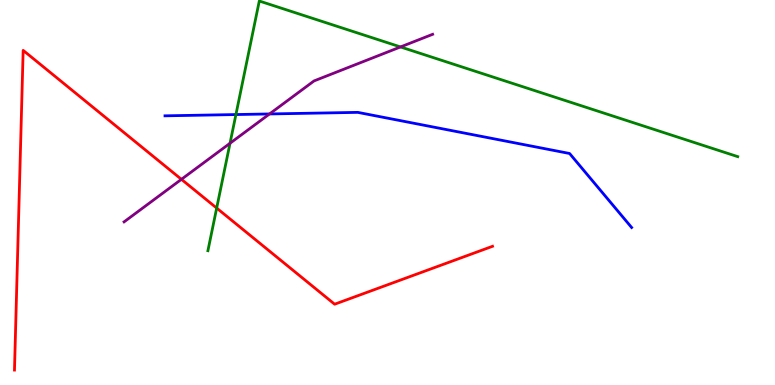[{'lines': ['blue', 'red'], 'intersections': []}, {'lines': ['green', 'red'], 'intersections': [{'x': 2.8, 'y': 4.6}]}, {'lines': ['purple', 'red'], 'intersections': [{'x': 2.34, 'y': 5.34}]}, {'lines': ['blue', 'green'], 'intersections': [{'x': 3.04, 'y': 7.02}]}, {'lines': ['blue', 'purple'], 'intersections': [{'x': 3.48, 'y': 7.04}]}, {'lines': ['green', 'purple'], 'intersections': [{'x': 2.97, 'y': 6.28}, {'x': 5.17, 'y': 8.78}]}]